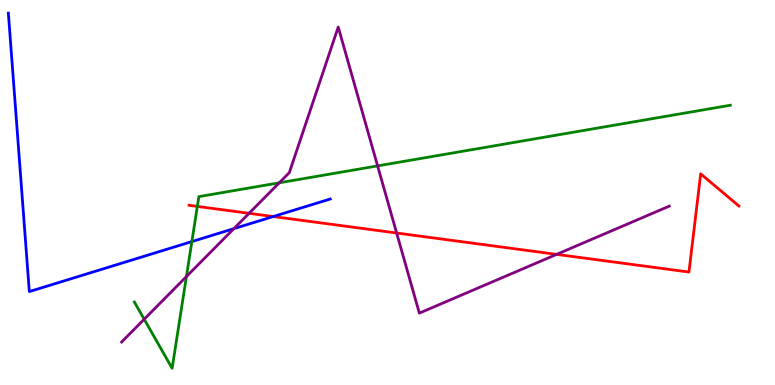[{'lines': ['blue', 'red'], 'intersections': [{'x': 3.53, 'y': 4.38}]}, {'lines': ['green', 'red'], 'intersections': [{'x': 2.55, 'y': 4.64}]}, {'lines': ['purple', 'red'], 'intersections': [{'x': 3.21, 'y': 4.46}, {'x': 5.12, 'y': 3.95}, {'x': 7.18, 'y': 3.39}]}, {'lines': ['blue', 'green'], 'intersections': [{'x': 2.48, 'y': 3.73}]}, {'lines': ['blue', 'purple'], 'intersections': [{'x': 3.02, 'y': 4.06}]}, {'lines': ['green', 'purple'], 'intersections': [{'x': 1.86, 'y': 1.71}, {'x': 2.41, 'y': 2.82}, {'x': 3.6, 'y': 5.25}, {'x': 4.87, 'y': 5.69}]}]